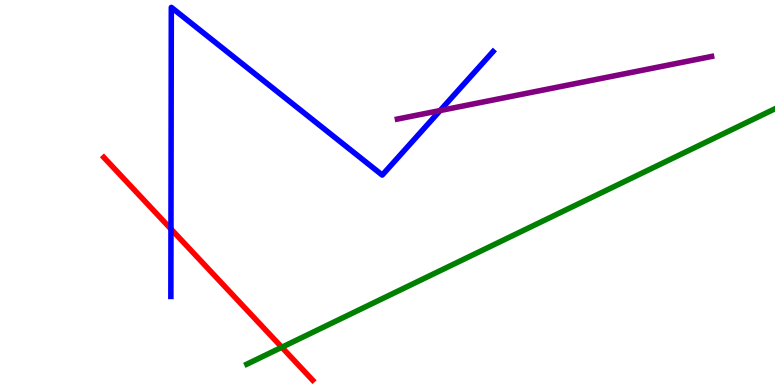[{'lines': ['blue', 'red'], 'intersections': [{'x': 2.21, 'y': 4.05}]}, {'lines': ['green', 'red'], 'intersections': [{'x': 3.64, 'y': 0.98}]}, {'lines': ['purple', 'red'], 'intersections': []}, {'lines': ['blue', 'green'], 'intersections': []}, {'lines': ['blue', 'purple'], 'intersections': [{'x': 5.68, 'y': 7.13}]}, {'lines': ['green', 'purple'], 'intersections': []}]